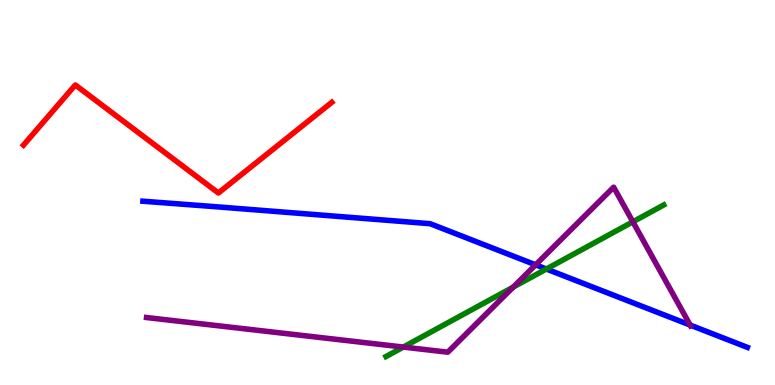[{'lines': ['blue', 'red'], 'intersections': []}, {'lines': ['green', 'red'], 'intersections': []}, {'lines': ['purple', 'red'], 'intersections': []}, {'lines': ['blue', 'green'], 'intersections': [{'x': 7.05, 'y': 3.01}]}, {'lines': ['blue', 'purple'], 'intersections': [{'x': 6.91, 'y': 3.12}, {'x': 8.91, 'y': 1.56}]}, {'lines': ['green', 'purple'], 'intersections': [{'x': 5.2, 'y': 0.985}, {'x': 6.62, 'y': 2.54}, {'x': 8.17, 'y': 4.24}]}]